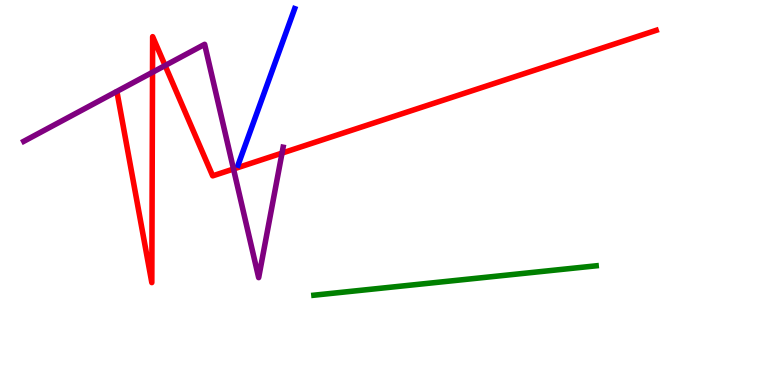[{'lines': ['blue', 'red'], 'intersections': []}, {'lines': ['green', 'red'], 'intersections': []}, {'lines': ['purple', 'red'], 'intersections': [{'x': 1.97, 'y': 8.12}, {'x': 2.13, 'y': 8.3}, {'x': 3.01, 'y': 5.61}, {'x': 3.64, 'y': 6.02}]}, {'lines': ['blue', 'green'], 'intersections': []}, {'lines': ['blue', 'purple'], 'intersections': []}, {'lines': ['green', 'purple'], 'intersections': []}]